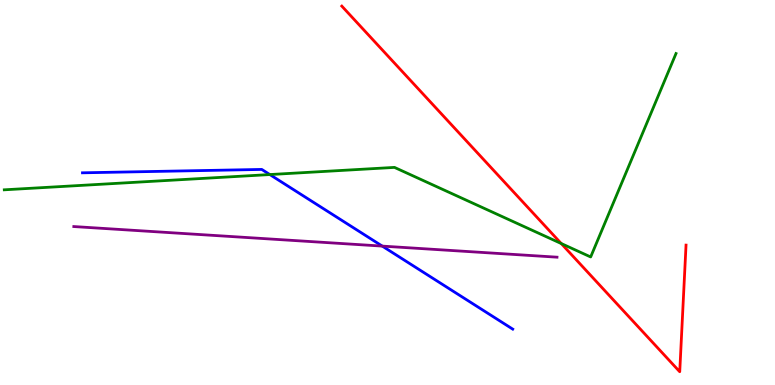[{'lines': ['blue', 'red'], 'intersections': []}, {'lines': ['green', 'red'], 'intersections': [{'x': 7.24, 'y': 3.67}]}, {'lines': ['purple', 'red'], 'intersections': []}, {'lines': ['blue', 'green'], 'intersections': [{'x': 3.48, 'y': 5.47}]}, {'lines': ['blue', 'purple'], 'intersections': [{'x': 4.93, 'y': 3.61}]}, {'lines': ['green', 'purple'], 'intersections': []}]